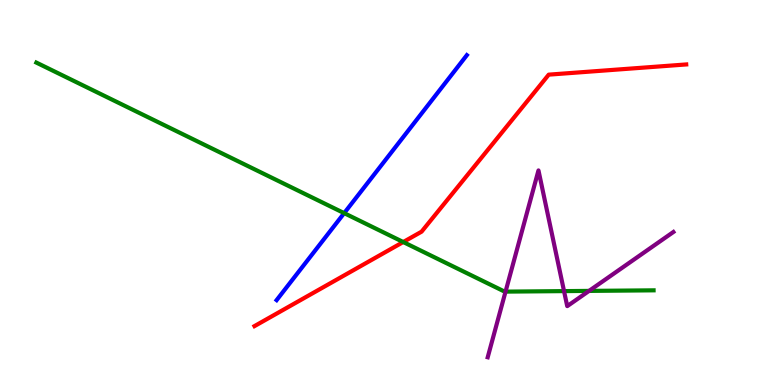[{'lines': ['blue', 'red'], 'intersections': []}, {'lines': ['green', 'red'], 'intersections': [{'x': 5.2, 'y': 3.71}]}, {'lines': ['purple', 'red'], 'intersections': []}, {'lines': ['blue', 'green'], 'intersections': [{'x': 4.44, 'y': 4.46}]}, {'lines': ['blue', 'purple'], 'intersections': []}, {'lines': ['green', 'purple'], 'intersections': [{'x': 6.52, 'y': 2.43}, {'x': 7.28, 'y': 2.44}, {'x': 7.6, 'y': 2.44}]}]